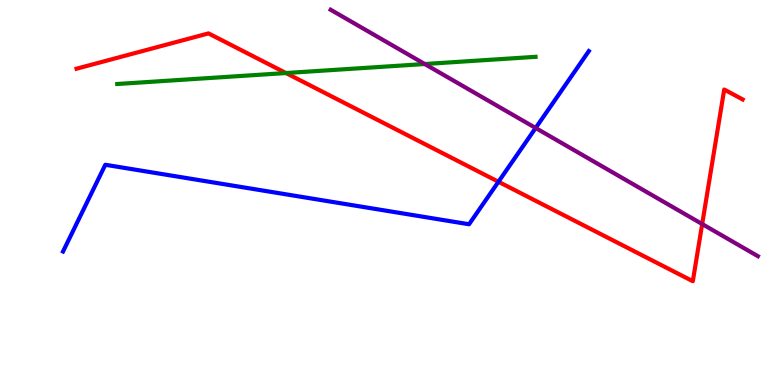[{'lines': ['blue', 'red'], 'intersections': [{'x': 6.43, 'y': 5.28}]}, {'lines': ['green', 'red'], 'intersections': [{'x': 3.69, 'y': 8.1}]}, {'lines': ['purple', 'red'], 'intersections': [{'x': 9.06, 'y': 4.18}]}, {'lines': ['blue', 'green'], 'intersections': []}, {'lines': ['blue', 'purple'], 'intersections': [{'x': 6.91, 'y': 6.68}]}, {'lines': ['green', 'purple'], 'intersections': [{'x': 5.48, 'y': 8.34}]}]